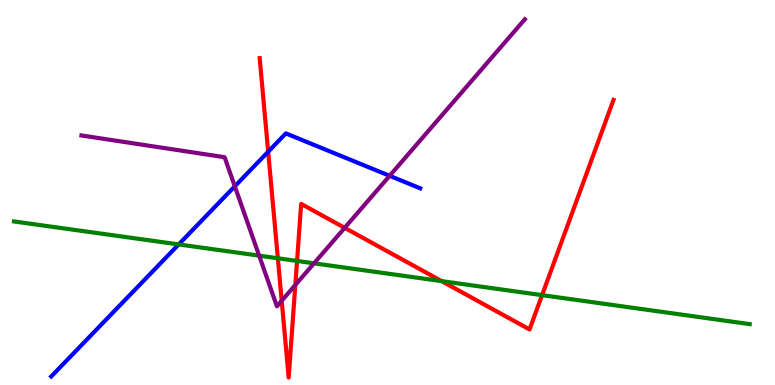[{'lines': ['blue', 'red'], 'intersections': [{'x': 3.46, 'y': 6.06}]}, {'lines': ['green', 'red'], 'intersections': [{'x': 3.59, 'y': 3.29}, {'x': 3.83, 'y': 3.22}, {'x': 5.7, 'y': 2.7}, {'x': 6.99, 'y': 2.33}]}, {'lines': ['purple', 'red'], 'intersections': [{'x': 3.63, 'y': 2.19}, {'x': 3.81, 'y': 2.6}, {'x': 4.45, 'y': 4.08}]}, {'lines': ['blue', 'green'], 'intersections': [{'x': 2.31, 'y': 3.65}]}, {'lines': ['blue', 'purple'], 'intersections': [{'x': 3.03, 'y': 5.16}, {'x': 5.03, 'y': 5.43}]}, {'lines': ['green', 'purple'], 'intersections': [{'x': 3.34, 'y': 3.36}, {'x': 4.05, 'y': 3.16}]}]